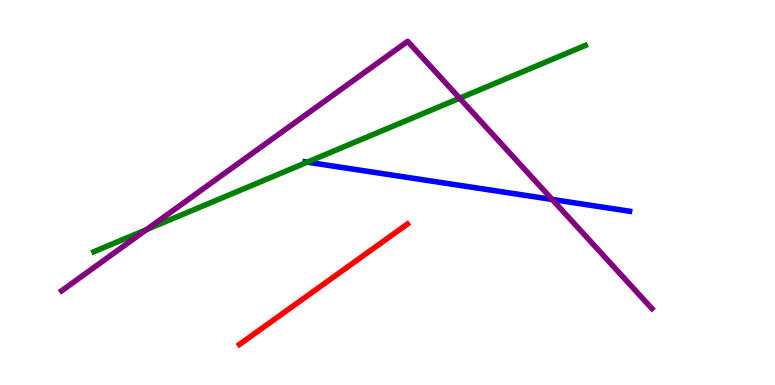[{'lines': ['blue', 'red'], 'intersections': []}, {'lines': ['green', 'red'], 'intersections': []}, {'lines': ['purple', 'red'], 'intersections': []}, {'lines': ['blue', 'green'], 'intersections': [{'x': 3.96, 'y': 5.79}]}, {'lines': ['blue', 'purple'], 'intersections': [{'x': 7.12, 'y': 4.82}]}, {'lines': ['green', 'purple'], 'intersections': [{'x': 1.89, 'y': 4.04}, {'x': 5.93, 'y': 7.45}]}]